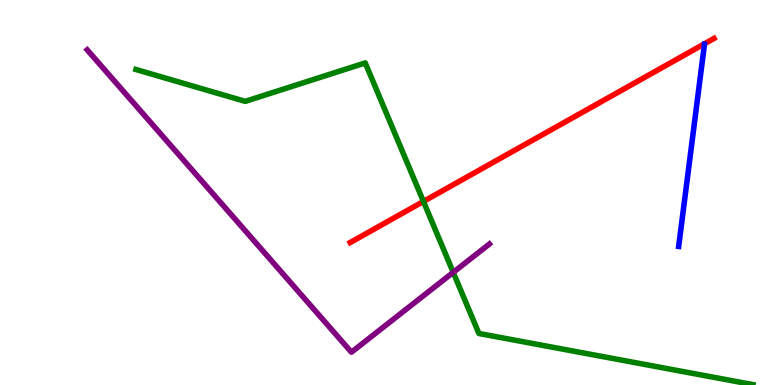[{'lines': ['blue', 'red'], 'intersections': []}, {'lines': ['green', 'red'], 'intersections': [{'x': 5.46, 'y': 4.77}]}, {'lines': ['purple', 'red'], 'intersections': []}, {'lines': ['blue', 'green'], 'intersections': []}, {'lines': ['blue', 'purple'], 'intersections': []}, {'lines': ['green', 'purple'], 'intersections': [{'x': 5.85, 'y': 2.93}]}]